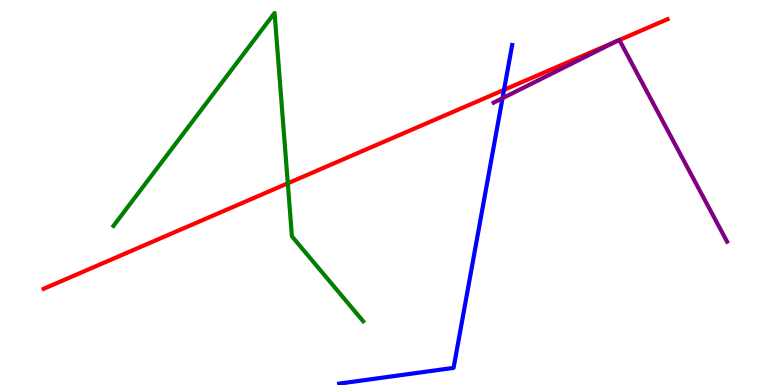[{'lines': ['blue', 'red'], 'intersections': [{'x': 6.5, 'y': 7.67}]}, {'lines': ['green', 'red'], 'intersections': [{'x': 3.71, 'y': 5.24}]}, {'lines': ['purple', 'red'], 'intersections': [{'x': 7.95, 'y': 8.92}, {'x': 7.99, 'y': 8.96}]}, {'lines': ['blue', 'green'], 'intersections': []}, {'lines': ['blue', 'purple'], 'intersections': [{'x': 6.48, 'y': 7.45}]}, {'lines': ['green', 'purple'], 'intersections': []}]